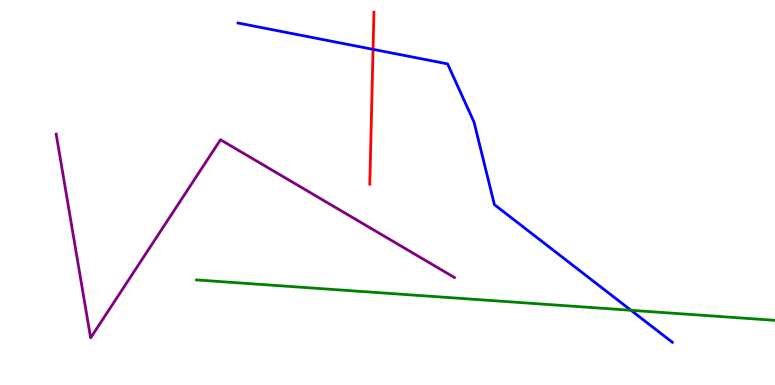[{'lines': ['blue', 'red'], 'intersections': [{'x': 4.81, 'y': 8.72}]}, {'lines': ['green', 'red'], 'intersections': []}, {'lines': ['purple', 'red'], 'intersections': []}, {'lines': ['blue', 'green'], 'intersections': [{'x': 8.14, 'y': 1.94}]}, {'lines': ['blue', 'purple'], 'intersections': []}, {'lines': ['green', 'purple'], 'intersections': []}]